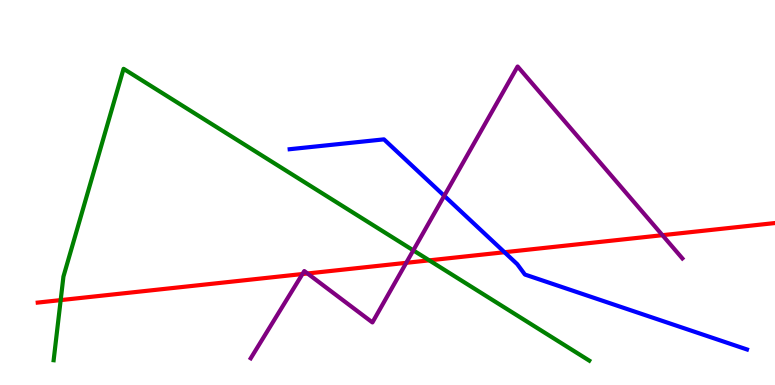[{'lines': ['blue', 'red'], 'intersections': [{'x': 6.51, 'y': 3.45}]}, {'lines': ['green', 'red'], 'intersections': [{'x': 0.783, 'y': 2.2}, {'x': 5.54, 'y': 3.24}]}, {'lines': ['purple', 'red'], 'intersections': [{'x': 3.9, 'y': 2.88}, {'x': 3.97, 'y': 2.9}, {'x': 5.24, 'y': 3.17}, {'x': 8.55, 'y': 3.89}]}, {'lines': ['blue', 'green'], 'intersections': []}, {'lines': ['blue', 'purple'], 'intersections': [{'x': 5.73, 'y': 4.91}]}, {'lines': ['green', 'purple'], 'intersections': [{'x': 5.33, 'y': 3.5}]}]